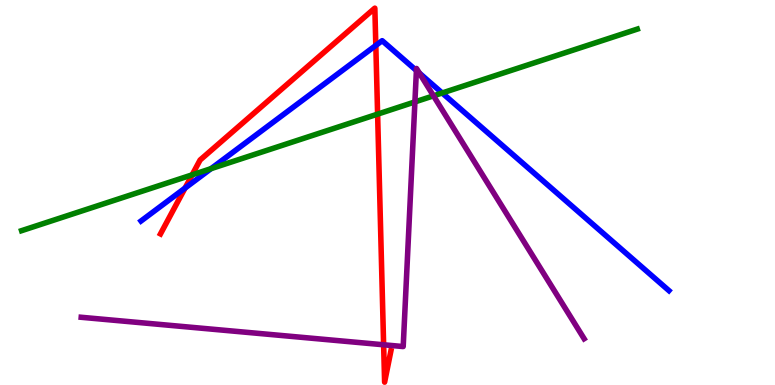[{'lines': ['blue', 'red'], 'intersections': [{'x': 2.39, 'y': 5.11}, {'x': 4.85, 'y': 8.82}]}, {'lines': ['green', 'red'], 'intersections': [{'x': 2.48, 'y': 5.46}, {'x': 4.87, 'y': 7.04}]}, {'lines': ['purple', 'red'], 'intersections': [{'x': 4.95, 'y': 1.04}]}, {'lines': ['blue', 'green'], 'intersections': [{'x': 2.72, 'y': 5.62}, {'x': 5.71, 'y': 7.58}]}, {'lines': ['blue', 'purple'], 'intersections': [{'x': 5.37, 'y': 8.17}, {'x': 5.41, 'y': 8.1}]}, {'lines': ['green', 'purple'], 'intersections': [{'x': 5.35, 'y': 7.35}, {'x': 5.59, 'y': 7.51}]}]